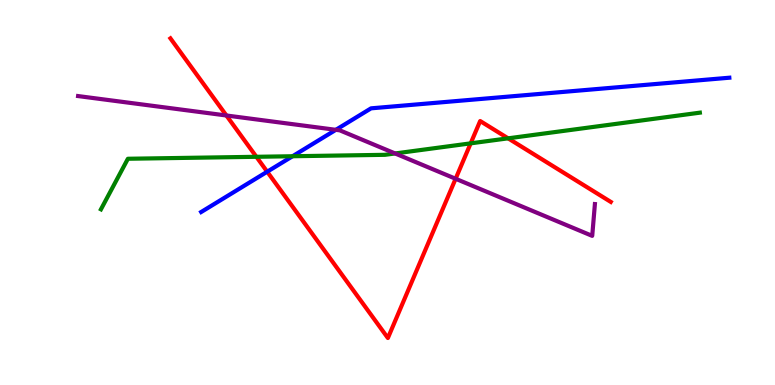[{'lines': ['blue', 'red'], 'intersections': [{'x': 3.45, 'y': 5.54}]}, {'lines': ['green', 'red'], 'intersections': [{'x': 3.31, 'y': 5.93}, {'x': 6.07, 'y': 6.28}, {'x': 6.56, 'y': 6.41}]}, {'lines': ['purple', 'red'], 'intersections': [{'x': 2.92, 'y': 7.0}, {'x': 5.88, 'y': 5.36}]}, {'lines': ['blue', 'green'], 'intersections': [{'x': 3.78, 'y': 5.94}]}, {'lines': ['blue', 'purple'], 'intersections': [{'x': 4.33, 'y': 6.63}]}, {'lines': ['green', 'purple'], 'intersections': [{'x': 5.1, 'y': 6.01}]}]